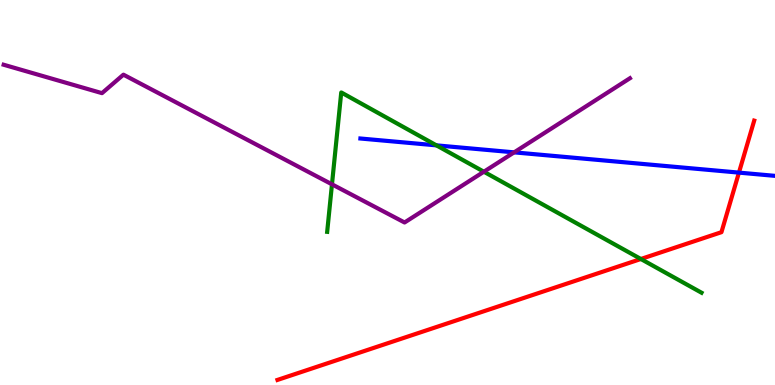[{'lines': ['blue', 'red'], 'intersections': [{'x': 9.53, 'y': 5.52}]}, {'lines': ['green', 'red'], 'intersections': [{'x': 8.27, 'y': 3.27}]}, {'lines': ['purple', 'red'], 'intersections': []}, {'lines': ['blue', 'green'], 'intersections': [{'x': 5.63, 'y': 6.22}]}, {'lines': ['blue', 'purple'], 'intersections': [{'x': 6.63, 'y': 6.04}]}, {'lines': ['green', 'purple'], 'intersections': [{'x': 4.28, 'y': 5.21}, {'x': 6.24, 'y': 5.54}]}]